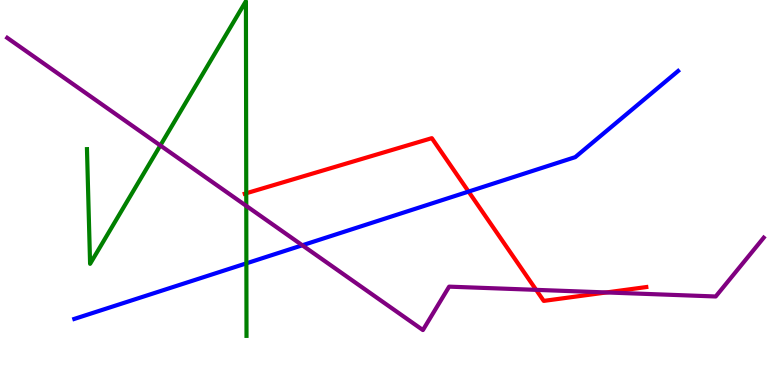[{'lines': ['blue', 'red'], 'intersections': [{'x': 6.05, 'y': 5.02}]}, {'lines': ['green', 'red'], 'intersections': [{'x': 3.18, 'y': 4.98}]}, {'lines': ['purple', 'red'], 'intersections': [{'x': 6.92, 'y': 2.47}, {'x': 7.82, 'y': 2.4}]}, {'lines': ['blue', 'green'], 'intersections': [{'x': 3.18, 'y': 3.16}]}, {'lines': ['blue', 'purple'], 'intersections': [{'x': 3.9, 'y': 3.63}]}, {'lines': ['green', 'purple'], 'intersections': [{'x': 2.07, 'y': 6.22}, {'x': 3.18, 'y': 4.65}]}]